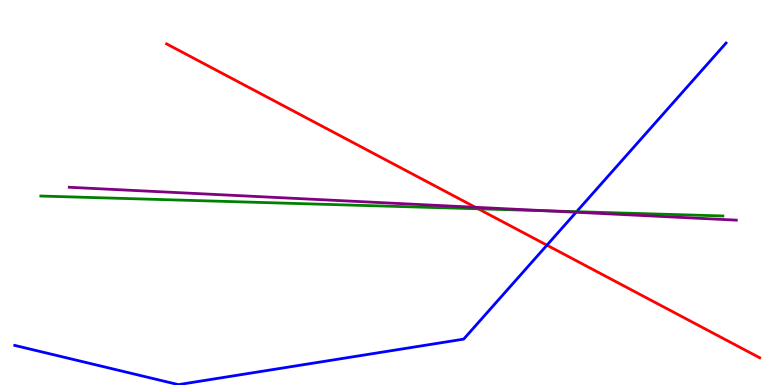[{'lines': ['blue', 'red'], 'intersections': [{'x': 7.06, 'y': 3.63}]}, {'lines': ['green', 'red'], 'intersections': [{'x': 6.17, 'y': 4.58}]}, {'lines': ['purple', 'red'], 'intersections': [{'x': 6.13, 'y': 4.62}]}, {'lines': ['blue', 'green'], 'intersections': [{'x': 7.44, 'y': 4.5}]}, {'lines': ['blue', 'purple'], 'intersections': [{'x': 7.43, 'y': 4.49}]}, {'lines': ['green', 'purple'], 'intersections': [{'x': 7.06, 'y': 4.52}]}]